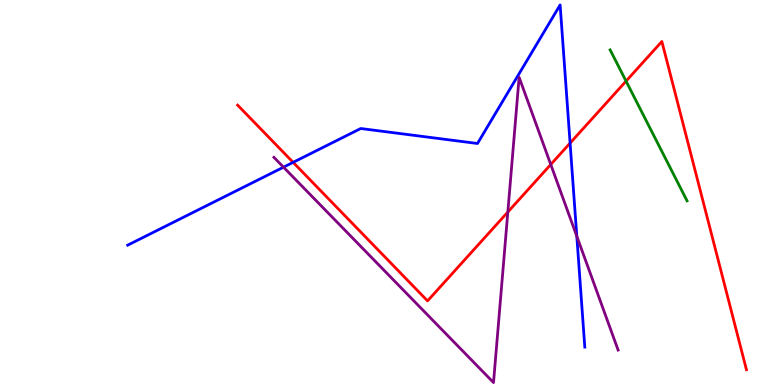[{'lines': ['blue', 'red'], 'intersections': [{'x': 3.78, 'y': 5.78}, {'x': 7.36, 'y': 6.28}]}, {'lines': ['green', 'red'], 'intersections': [{'x': 8.08, 'y': 7.89}]}, {'lines': ['purple', 'red'], 'intersections': [{'x': 6.55, 'y': 4.49}, {'x': 7.11, 'y': 5.73}]}, {'lines': ['blue', 'green'], 'intersections': []}, {'lines': ['blue', 'purple'], 'intersections': [{'x': 3.66, 'y': 5.66}, {'x': 7.44, 'y': 3.86}]}, {'lines': ['green', 'purple'], 'intersections': []}]